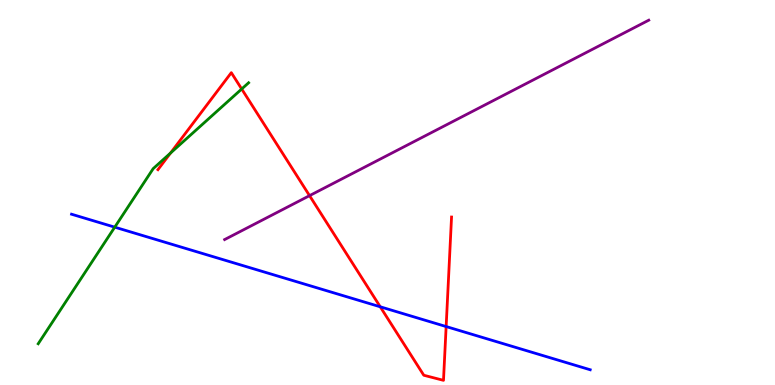[{'lines': ['blue', 'red'], 'intersections': [{'x': 4.91, 'y': 2.03}, {'x': 5.76, 'y': 1.52}]}, {'lines': ['green', 'red'], 'intersections': [{'x': 2.2, 'y': 6.02}, {'x': 3.12, 'y': 7.69}]}, {'lines': ['purple', 'red'], 'intersections': [{'x': 3.99, 'y': 4.92}]}, {'lines': ['blue', 'green'], 'intersections': [{'x': 1.48, 'y': 4.1}]}, {'lines': ['blue', 'purple'], 'intersections': []}, {'lines': ['green', 'purple'], 'intersections': []}]